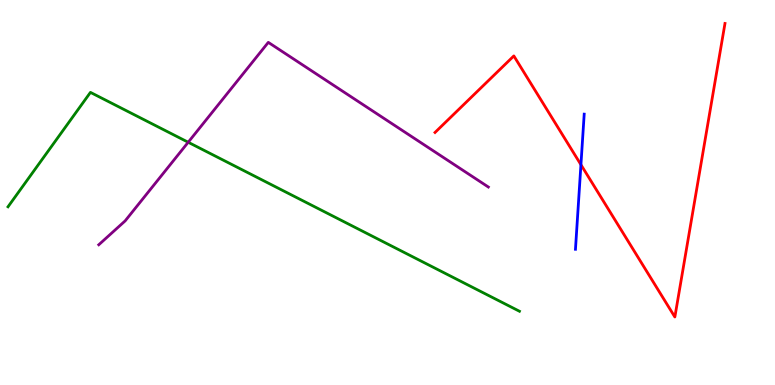[{'lines': ['blue', 'red'], 'intersections': [{'x': 7.5, 'y': 5.72}]}, {'lines': ['green', 'red'], 'intersections': []}, {'lines': ['purple', 'red'], 'intersections': []}, {'lines': ['blue', 'green'], 'intersections': []}, {'lines': ['blue', 'purple'], 'intersections': []}, {'lines': ['green', 'purple'], 'intersections': [{'x': 2.43, 'y': 6.31}]}]